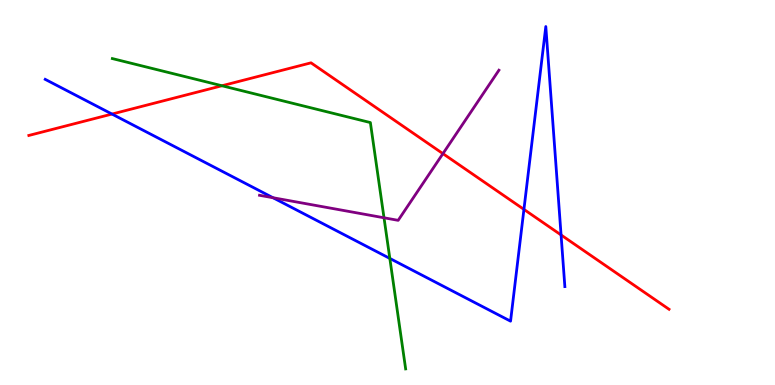[{'lines': ['blue', 'red'], 'intersections': [{'x': 1.45, 'y': 7.04}, {'x': 6.76, 'y': 4.56}, {'x': 7.24, 'y': 3.9}]}, {'lines': ['green', 'red'], 'intersections': [{'x': 2.86, 'y': 7.77}]}, {'lines': ['purple', 'red'], 'intersections': [{'x': 5.72, 'y': 6.01}]}, {'lines': ['blue', 'green'], 'intersections': [{'x': 5.03, 'y': 3.29}]}, {'lines': ['blue', 'purple'], 'intersections': [{'x': 3.52, 'y': 4.86}]}, {'lines': ['green', 'purple'], 'intersections': [{'x': 4.95, 'y': 4.34}]}]